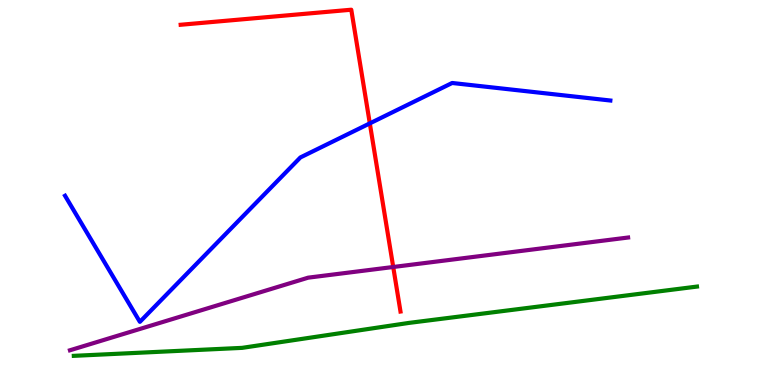[{'lines': ['blue', 'red'], 'intersections': [{'x': 4.77, 'y': 6.8}]}, {'lines': ['green', 'red'], 'intersections': []}, {'lines': ['purple', 'red'], 'intersections': [{'x': 5.07, 'y': 3.07}]}, {'lines': ['blue', 'green'], 'intersections': []}, {'lines': ['blue', 'purple'], 'intersections': []}, {'lines': ['green', 'purple'], 'intersections': []}]